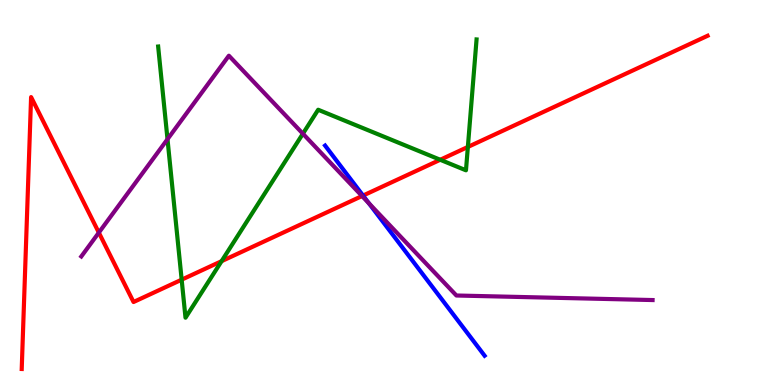[{'lines': ['blue', 'red'], 'intersections': [{'x': 4.68, 'y': 4.92}]}, {'lines': ['green', 'red'], 'intersections': [{'x': 2.34, 'y': 2.74}, {'x': 2.86, 'y': 3.22}, {'x': 5.68, 'y': 5.85}, {'x': 6.04, 'y': 6.18}]}, {'lines': ['purple', 'red'], 'intersections': [{'x': 1.28, 'y': 3.96}, {'x': 4.67, 'y': 4.91}]}, {'lines': ['blue', 'green'], 'intersections': []}, {'lines': ['blue', 'purple'], 'intersections': [{'x': 4.76, 'y': 4.72}]}, {'lines': ['green', 'purple'], 'intersections': [{'x': 2.16, 'y': 6.38}, {'x': 3.91, 'y': 6.53}]}]